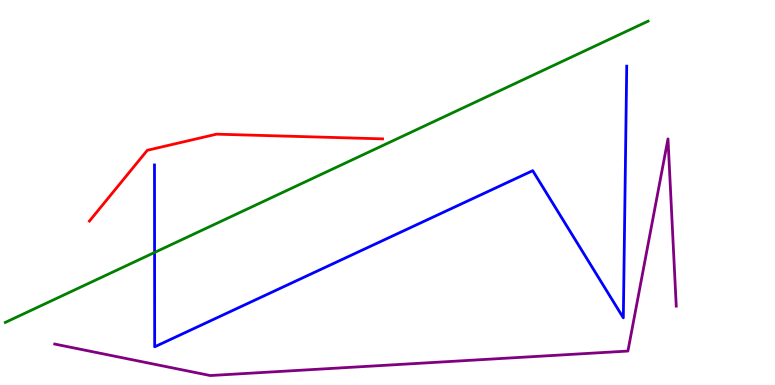[{'lines': ['blue', 'red'], 'intersections': []}, {'lines': ['green', 'red'], 'intersections': []}, {'lines': ['purple', 'red'], 'intersections': []}, {'lines': ['blue', 'green'], 'intersections': [{'x': 1.99, 'y': 3.44}]}, {'lines': ['blue', 'purple'], 'intersections': []}, {'lines': ['green', 'purple'], 'intersections': []}]